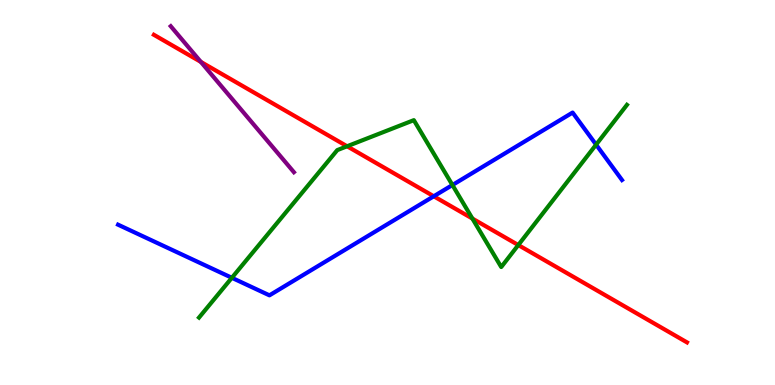[{'lines': ['blue', 'red'], 'intersections': [{'x': 5.6, 'y': 4.9}]}, {'lines': ['green', 'red'], 'intersections': [{'x': 4.48, 'y': 6.2}, {'x': 6.1, 'y': 4.32}, {'x': 6.69, 'y': 3.64}]}, {'lines': ['purple', 'red'], 'intersections': [{'x': 2.59, 'y': 8.39}]}, {'lines': ['blue', 'green'], 'intersections': [{'x': 2.99, 'y': 2.78}, {'x': 5.84, 'y': 5.19}, {'x': 7.69, 'y': 6.24}]}, {'lines': ['blue', 'purple'], 'intersections': []}, {'lines': ['green', 'purple'], 'intersections': []}]